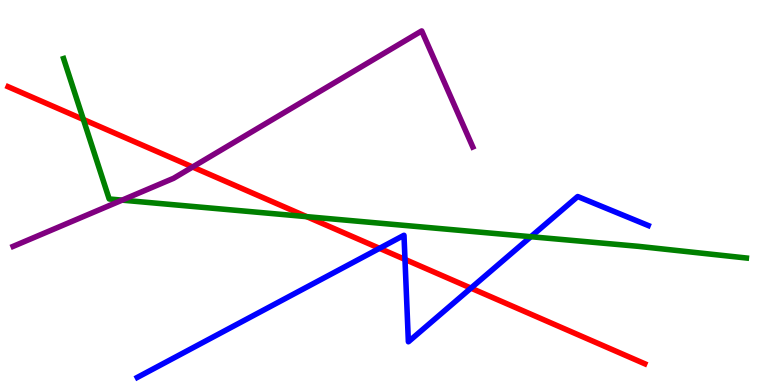[{'lines': ['blue', 'red'], 'intersections': [{'x': 4.9, 'y': 3.55}, {'x': 5.23, 'y': 3.26}, {'x': 6.08, 'y': 2.52}]}, {'lines': ['green', 'red'], 'intersections': [{'x': 1.08, 'y': 6.9}, {'x': 3.96, 'y': 4.37}]}, {'lines': ['purple', 'red'], 'intersections': [{'x': 2.49, 'y': 5.66}]}, {'lines': ['blue', 'green'], 'intersections': [{'x': 6.85, 'y': 3.85}]}, {'lines': ['blue', 'purple'], 'intersections': []}, {'lines': ['green', 'purple'], 'intersections': [{'x': 1.58, 'y': 4.8}]}]